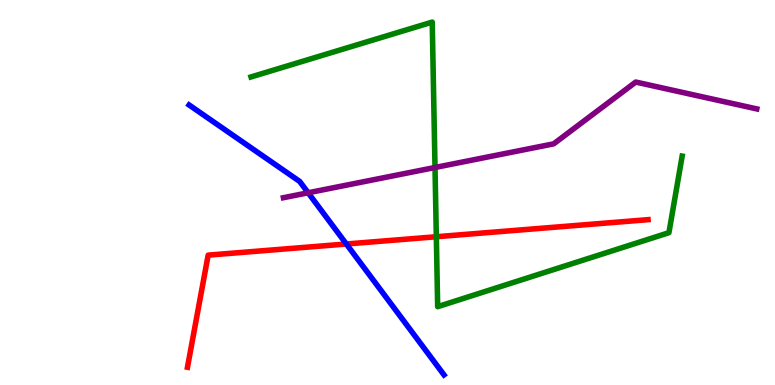[{'lines': ['blue', 'red'], 'intersections': [{'x': 4.47, 'y': 3.66}]}, {'lines': ['green', 'red'], 'intersections': [{'x': 5.63, 'y': 3.85}]}, {'lines': ['purple', 'red'], 'intersections': []}, {'lines': ['blue', 'green'], 'intersections': []}, {'lines': ['blue', 'purple'], 'intersections': [{'x': 3.98, 'y': 4.99}]}, {'lines': ['green', 'purple'], 'intersections': [{'x': 5.61, 'y': 5.65}]}]